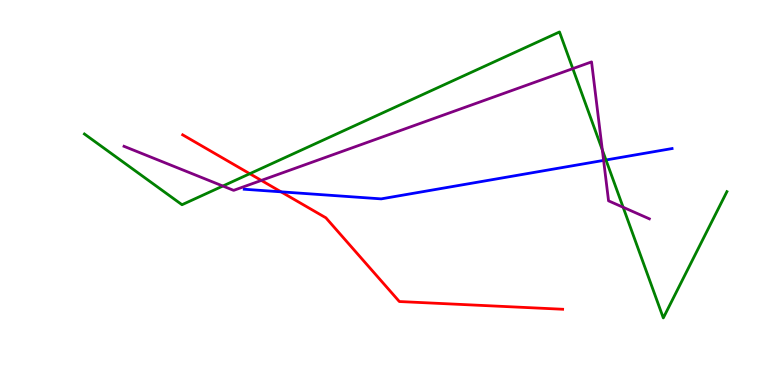[{'lines': ['blue', 'red'], 'intersections': [{'x': 3.63, 'y': 5.02}]}, {'lines': ['green', 'red'], 'intersections': [{'x': 3.22, 'y': 5.49}]}, {'lines': ['purple', 'red'], 'intersections': [{'x': 3.37, 'y': 5.31}]}, {'lines': ['blue', 'green'], 'intersections': [{'x': 7.82, 'y': 5.84}]}, {'lines': ['blue', 'purple'], 'intersections': [{'x': 7.79, 'y': 5.83}]}, {'lines': ['green', 'purple'], 'intersections': [{'x': 2.88, 'y': 5.17}, {'x': 7.39, 'y': 8.22}, {'x': 7.77, 'y': 6.11}, {'x': 8.04, 'y': 4.62}]}]